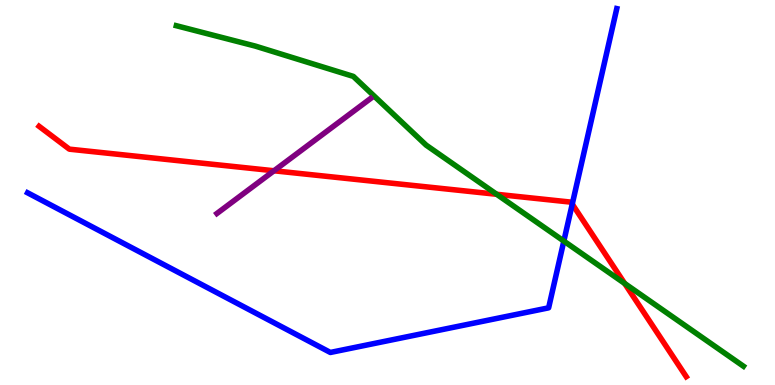[{'lines': ['blue', 'red'], 'intersections': [{'x': 7.38, 'y': 4.7}]}, {'lines': ['green', 'red'], 'intersections': [{'x': 6.41, 'y': 4.95}, {'x': 8.06, 'y': 2.64}]}, {'lines': ['purple', 'red'], 'intersections': [{'x': 3.54, 'y': 5.56}]}, {'lines': ['blue', 'green'], 'intersections': [{'x': 7.28, 'y': 3.74}]}, {'lines': ['blue', 'purple'], 'intersections': []}, {'lines': ['green', 'purple'], 'intersections': []}]